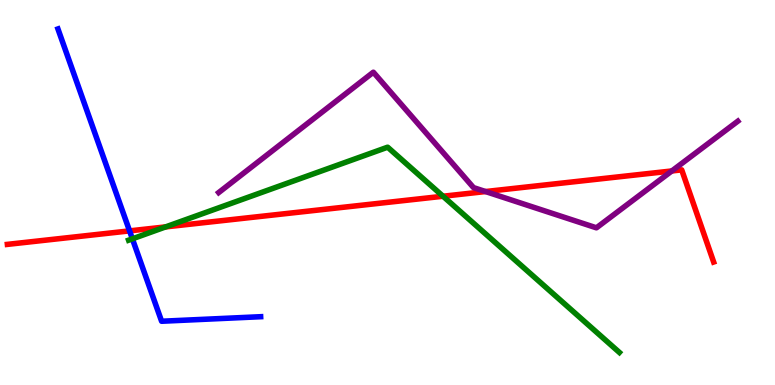[{'lines': ['blue', 'red'], 'intersections': [{'x': 1.67, 'y': 4.0}]}, {'lines': ['green', 'red'], 'intersections': [{'x': 2.14, 'y': 4.11}, {'x': 5.72, 'y': 4.9}]}, {'lines': ['purple', 'red'], 'intersections': [{'x': 6.26, 'y': 5.02}, {'x': 8.67, 'y': 5.56}]}, {'lines': ['blue', 'green'], 'intersections': [{'x': 1.71, 'y': 3.8}]}, {'lines': ['blue', 'purple'], 'intersections': []}, {'lines': ['green', 'purple'], 'intersections': []}]